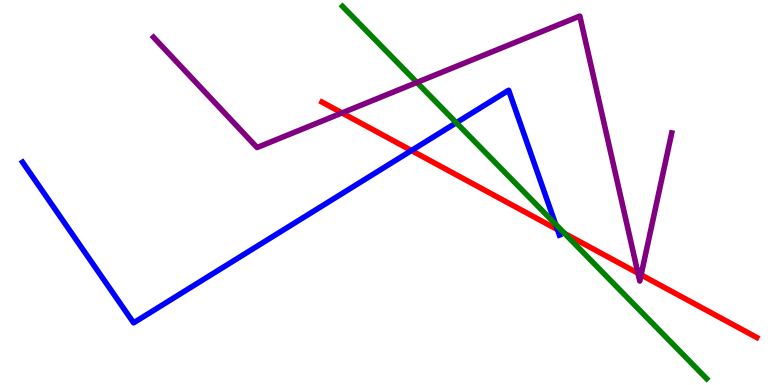[{'lines': ['blue', 'red'], 'intersections': [{'x': 5.31, 'y': 6.09}, {'x': 7.19, 'y': 4.04}]}, {'lines': ['green', 'red'], 'intersections': [{'x': 7.29, 'y': 3.94}]}, {'lines': ['purple', 'red'], 'intersections': [{'x': 4.41, 'y': 7.07}, {'x': 8.23, 'y': 2.9}, {'x': 8.27, 'y': 2.86}]}, {'lines': ['blue', 'green'], 'intersections': [{'x': 5.89, 'y': 6.81}, {'x': 7.17, 'y': 4.17}]}, {'lines': ['blue', 'purple'], 'intersections': []}, {'lines': ['green', 'purple'], 'intersections': [{'x': 5.38, 'y': 7.86}]}]